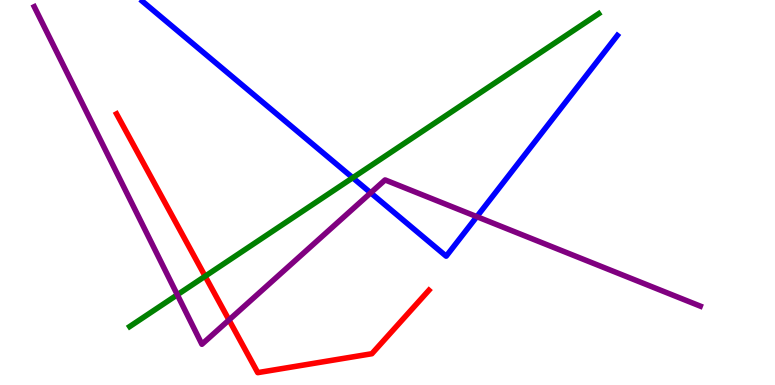[{'lines': ['blue', 'red'], 'intersections': []}, {'lines': ['green', 'red'], 'intersections': [{'x': 2.65, 'y': 2.83}]}, {'lines': ['purple', 'red'], 'intersections': [{'x': 2.95, 'y': 1.69}]}, {'lines': ['blue', 'green'], 'intersections': [{'x': 4.55, 'y': 5.38}]}, {'lines': ['blue', 'purple'], 'intersections': [{'x': 4.78, 'y': 4.99}, {'x': 6.15, 'y': 4.37}]}, {'lines': ['green', 'purple'], 'intersections': [{'x': 2.29, 'y': 2.34}]}]